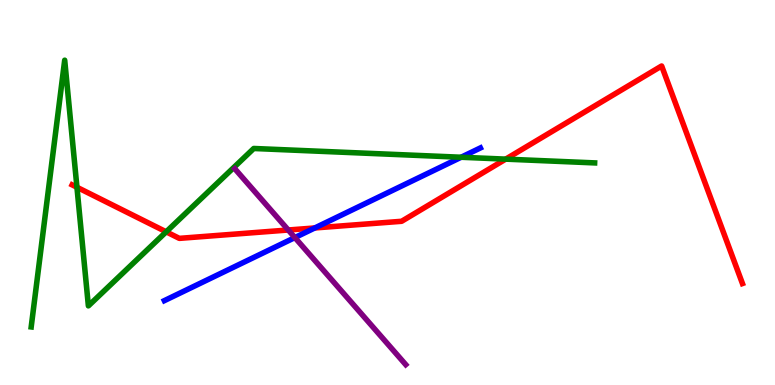[{'lines': ['blue', 'red'], 'intersections': [{'x': 4.06, 'y': 4.08}]}, {'lines': ['green', 'red'], 'intersections': [{'x': 0.993, 'y': 5.14}, {'x': 2.14, 'y': 3.98}, {'x': 6.52, 'y': 5.87}]}, {'lines': ['purple', 'red'], 'intersections': [{'x': 3.72, 'y': 4.03}]}, {'lines': ['blue', 'green'], 'intersections': [{'x': 5.95, 'y': 5.92}]}, {'lines': ['blue', 'purple'], 'intersections': [{'x': 3.8, 'y': 3.83}]}, {'lines': ['green', 'purple'], 'intersections': []}]